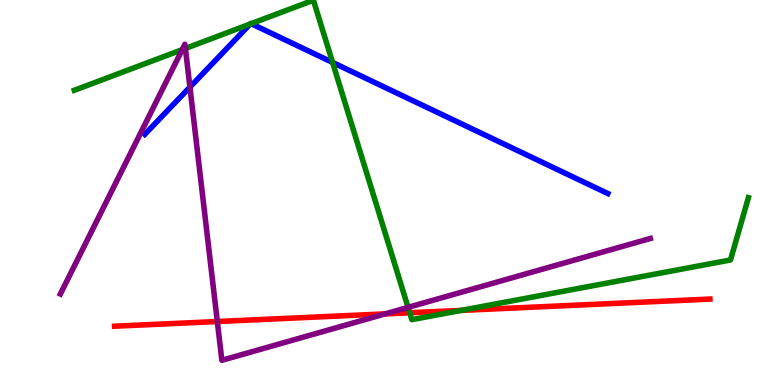[{'lines': ['blue', 'red'], 'intersections': []}, {'lines': ['green', 'red'], 'intersections': [{'x': 5.29, 'y': 1.88}, {'x': 5.95, 'y': 1.94}]}, {'lines': ['purple', 'red'], 'intersections': [{'x': 2.8, 'y': 1.65}, {'x': 4.97, 'y': 1.85}]}, {'lines': ['blue', 'green'], 'intersections': [{'x': 3.23, 'y': 9.38}, {'x': 3.24, 'y': 9.39}, {'x': 4.29, 'y': 8.38}]}, {'lines': ['blue', 'purple'], 'intersections': [{'x': 2.45, 'y': 7.74}]}, {'lines': ['green', 'purple'], 'intersections': [{'x': 2.35, 'y': 8.71}, {'x': 2.39, 'y': 8.74}, {'x': 5.27, 'y': 2.02}]}]